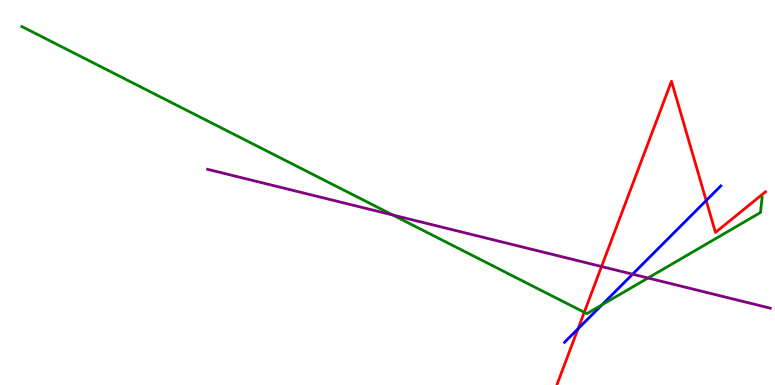[{'lines': ['blue', 'red'], 'intersections': [{'x': 7.46, 'y': 1.46}, {'x': 9.11, 'y': 4.79}]}, {'lines': ['green', 'red'], 'intersections': [{'x': 7.54, 'y': 1.89}]}, {'lines': ['purple', 'red'], 'intersections': [{'x': 7.76, 'y': 3.08}]}, {'lines': ['blue', 'green'], 'intersections': [{'x': 7.77, 'y': 2.08}]}, {'lines': ['blue', 'purple'], 'intersections': [{'x': 8.16, 'y': 2.88}]}, {'lines': ['green', 'purple'], 'intersections': [{'x': 5.07, 'y': 4.41}, {'x': 8.36, 'y': 2.78}]}]